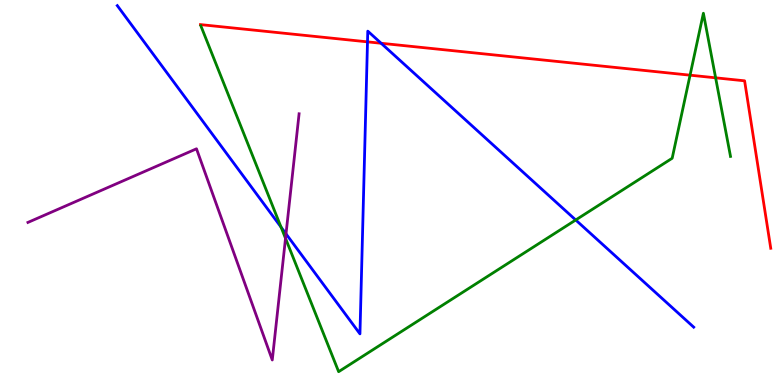[{'lines': ['blue', 'red'], 'intersections': [{'x': 4.74, 'y': 8.91}, {'x': 4.92, 'y': 8.88}]}, {'lines': ['green', 'red'], 'intersections': [{'x': 8.9, 'y': 8.05}, {'x': 9.23, 'y': 7.98}]}, {'lines': ['purple', 'red'], 'intersections': []}, {'lines': ['blue', 'green'], 'intersections': [{'x': 3.63, 'y': 4.1}, {'x': 7.43, 'y': 4.29}]}, {'lines': ['blue', 'purple'], 'intersections': [{'x': 3.69, 'y': 3.93}]}, {'lines': ['green', 'purple'], 'intersections': [{'x': 3.68, 'y': 3.81}]}]